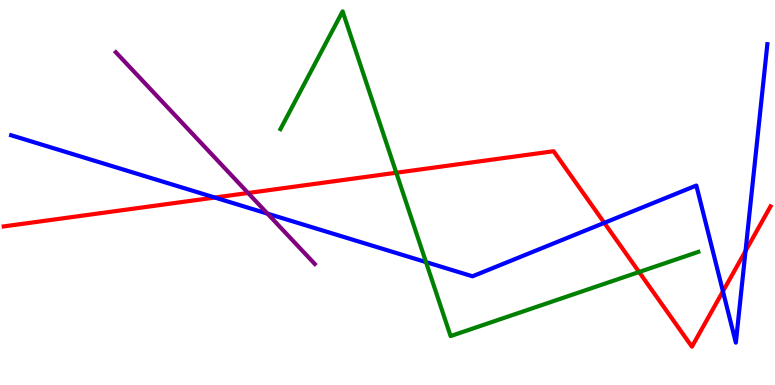[{'lines': ['blue', 'red'], 'intersections': [{'x': 2.77, 'y': 4.87}, {'x': 7.8, 'y': 4.21}, {'x': 9.33, 'y': 2.43}, {'x': 9.62, 'y': 3.48}]}, {'lines': ['green', 'red'], 'intersections': [{'x': 5.11, 'y': 5.51}, {'x': 8.25, 'y': 2.93}]}, {'lines': ['purple', 'red'], 'intersections': [{'x': 3.2, 'y': 4.99}]}, {'lines': ['blue', 'green'], 'intersections': [{'x': 5.5, 'y': 3.19}]}, {'lines': ['blue', 'purple'], 'intersections': [{'x': 3.45, 'y': 4.45}]}, {'lines': ['green', 'purple'], 'intersections': []}]